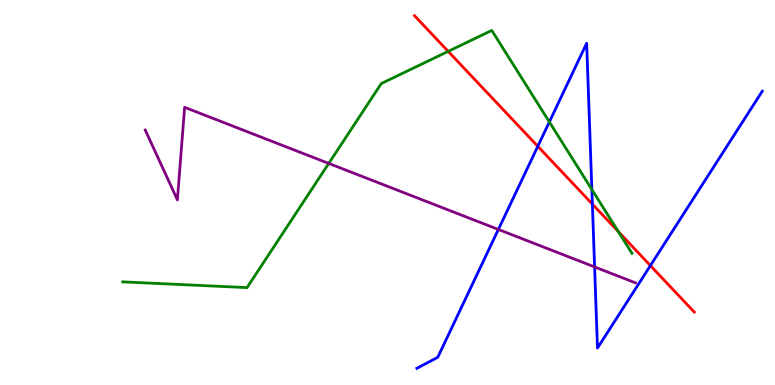[{'lines': ['blue', 'red'], 'intersections': [{'x': 6.94, 'y': 6.2}, {'x': 7.64, 'y': 4.7}, {'x': 8.39, 'y': 3.1}]}, {'lines': ['green', 'red'], 'intersections': [{'x': 5.78, 'y': 8.67}, {'x': 7.98, 'y': 3.98}]}, {'lines': ['purple', 'red'], 'intersections': []}, {'lines': ['blue', 'green'], 'intersections': [{'x': 7.09, 'y': 6.83}, {'x': 7.64, 'y': 5.08}]}, {'lines': ['blue', 'purple'], 'intersections': [{'x': 6.43, 'y': 4.04}, {'x': 7.67, 'y': 3.07}]}, {'lines': ['green', 'purple'], 'intersections': [{'x': 4.24, 'y': 5.76}]}]